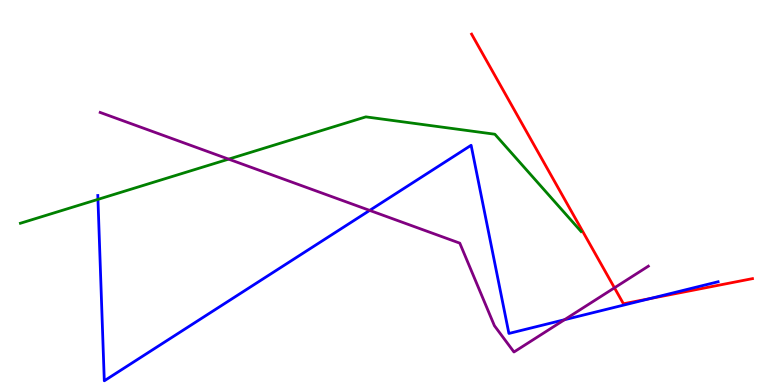[{'lines': ['blue', 'red'], 'intersections': [{'x': 8.39, 'y': 2.24}]}, {'lines': ['green', 'red'], 'intersections': []}, {'lines': ['purple', 'red'], 'intersections': [{'x': 7.93, 'y': 2.52}]}, {'lines': ['blue', 'green'], 'intersections': [{'x': 1.26, 'y': 4.82}]}, {'lines': ['blue', 'purple'], 'intersections': [{'x': 4.77, 'y': 4.53}, {'x': 7.28, 'y': 1.7}]}, {'lines': ['green', 'purple'], 'intersections': [{'x': 2.95, 'y': 5.87}]}]